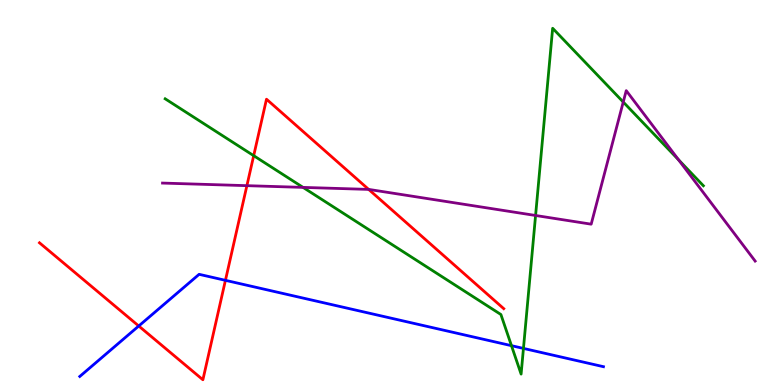[{'lines': ['blue', 'red'], 'intersections': [{'x': 1.79, 'y': 1.53}, {'x': 2.91, 'y': 2.72}]}, {'lines': ['green', 'red'], 'intersections': [{'x': 3.27, 'y': 5.96}]}, {'lines': ['purple', 'red'], 'intersections': [{'x': 3.19, 'y': 5.18}, {'x': 4.76, 'y': 5.08}]}, {'lines': ['blue', 'green'], 'intersections': [{'x': 6.6, 'y': 1.02}, {'x': 6.75, 'y': 0.95}]}, {'lines': ['blue', 'purple'], 'intersections': []}, {'lines': ['green', 'purple'], 'intersections': [{'x': 3.91, 'y': 5.13}, {'x': 6.91, 'y': 4.4}, {'x': 8.04, 'y': 7.35}, {'x': 8.76, 'y': 5.85}]}]